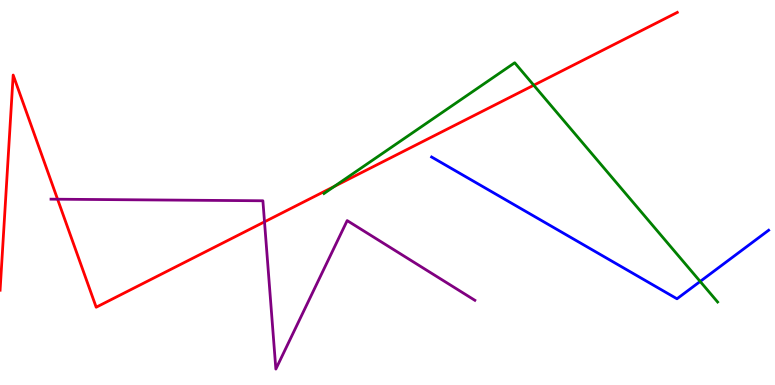[{'lines': ['blue', 'red'], 'intersections': []}, {'lines': ['green', 'red'], 'intersections': [{'x': 4.31, 'y': 5.16}, {'x': 6.89, 'y': 7.79}]}, {'lines': ['purple', 'red'], 'intersections': [{'x': 0.743, 'y': 4.83}, {'x': 3.41, 'y': 4.24}]}, {'lines': ['blue', 'green'], 'intersections': [{'x': 9.03, 'y': 2.69}]}, {'lines': ['blue', 'purple'], 'intersections': []}, {'lines': ['green', 'purple'], 'intersections': []}]